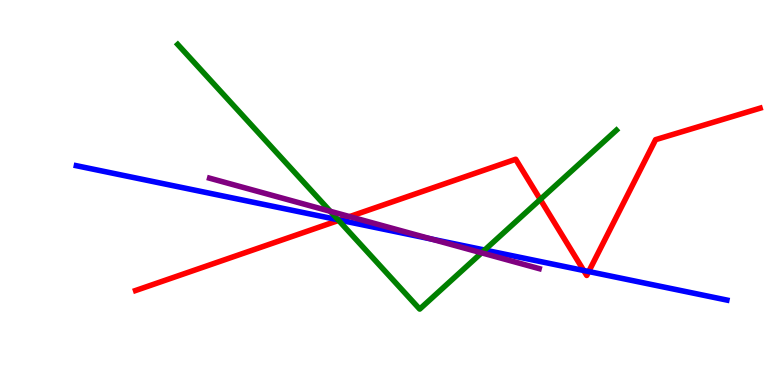[{'lines': ['blue', 'red'], 'intersections': [{'x': 4.38, 'y': 4.28}, {'x': 7.53, 'y': 2.97}, {'x': 7.6, 'y': 2.95}]}, {'lines': ['green', 'red'], 'intersections': [{'x': 4.37, 'y': 4.28}, {'x': 6.97, 'y': 4.82}]}, {'lines': ['purple', 'red'], 'intersections': [{'x': 4.51, 'y': 4.37}]}, {'lines': ['blue', 'green'], 'intersections': [{'x': 4.36, 'y': 4.29}, {'x': 6.25, 'y': 3.51}]}, {'lines': ['blue', 'purple'], 'intersections': [{'x': 5.57, 'y': 3.79}]}, {'lines': ['green', 'purple'], 'intersections': [{'x': 4.26, 'y': 4.51}, {'x': 6.21, 'y': 3.43}]}]